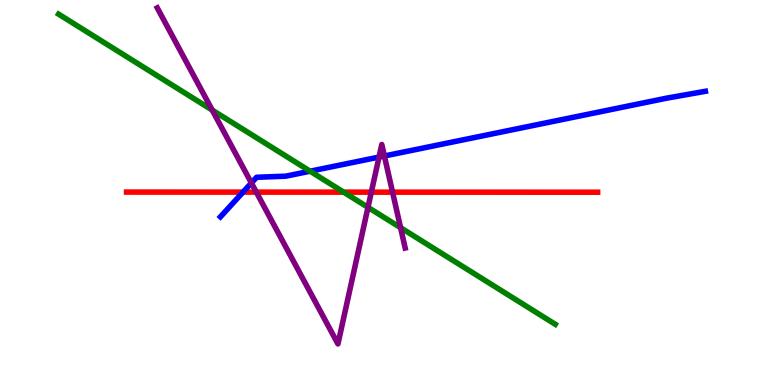[{'lines': ['blue', 'red'], 'intersections': [{'x': 3.14, 'y': 5.01}]}, {'lines': ['green', 'red'], 'intersections': [{'x': 4.43, 'y': 5.01}]}, {'lines': ['purple', 'red'], 'intersections': [{'x': 3.31, 'y': 5.01}, {'x': 4.79, 'y': 5.01}, {'x': 5.07, 'y': 5.01}]}, {'lines': ['blue', 'green'], 'intersections': [{'x': 4.0, 'y': 5.55}]}, {'lines': ['blue', 'purple'], 'intersections': [{'x': 3.24, 'y': 5.25}, {'x': 4.89, 'y': 5.92}, {'x': 4.96, 'y': 5.95}]}, {'lines': ['green', 'purple'], 'intersections': [{'x': 2.74, 'y': 7.14}, {'x': 4.75, 'y': 4.61}, {'x': 5.17, 'y': 4.09}]}]